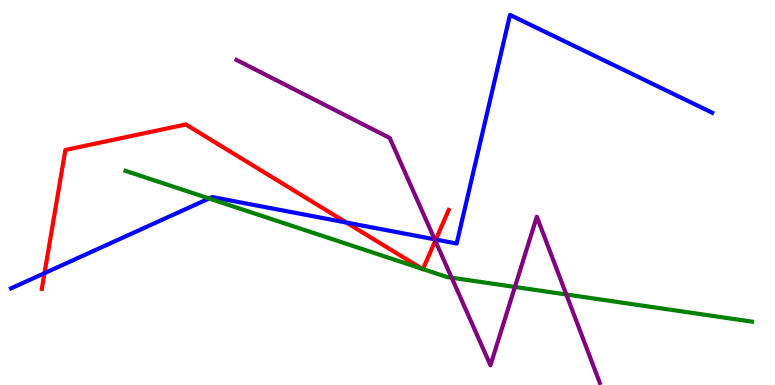[{'lines': ['blue', 'red'], 'intersections': [{'x': 0.574, 'y': 2.9}, {'x': 4.47, 'y': 4.22}, {'x': 5.62, 'y': 3.78}]}, {'lines': ['green', 'red'], 'intersections': [{'x': 5.45, 'y': 3.02}, {'x': 5.46, 'y': 3.01}]}, {'lines': ['purple', 'red'], 'intersections': [{'x': 5.62, 'y': 3.75}]}, {'lines': ['blue', 'green'], 'intersections': [{'x': 2.7, 'y': 4.84}]}, {'lines': ['blue', 'purple'], 'intersections': [{'x': 5.61, 'y': 3.78}]}, {'lines': ['green', 'purple'], 'intersections': [{'x': 5.83, 'y': 2.79}, {'x': 6.64, 'y': 2.55}, {'x': 7.31, 'y': 2.35}]}]